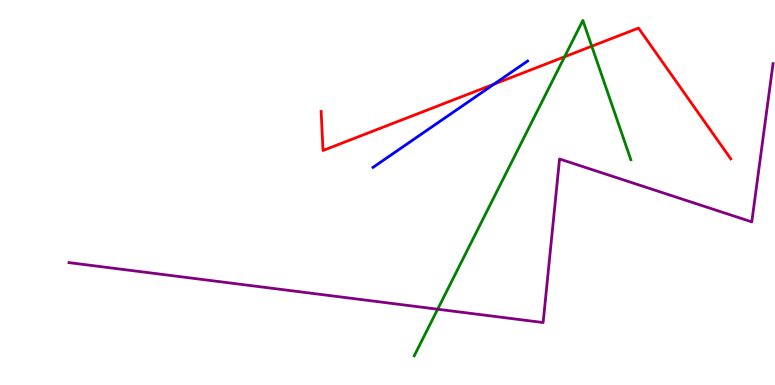[{'lines': ['blue', 'red'], 'intersections': [{'x': 6.37, 'y': 7.81}]}, {'lines': ['green', 'red'], 'intersections': [{'x': 7.29, 'y': 8.53}, {'x': 7.64, 'y': 8.8}]}, {'lines': ['purple', 'red'], 'intersections': []}, {'lines': ['blue', 'green'], 'intersections': []}, {'lines': ['blue', 'purple'], 'intersections': []}, {'lines': ['green', 'purple'], 'intersections': [{'x': 5.65, 'y': 1.97}]}]